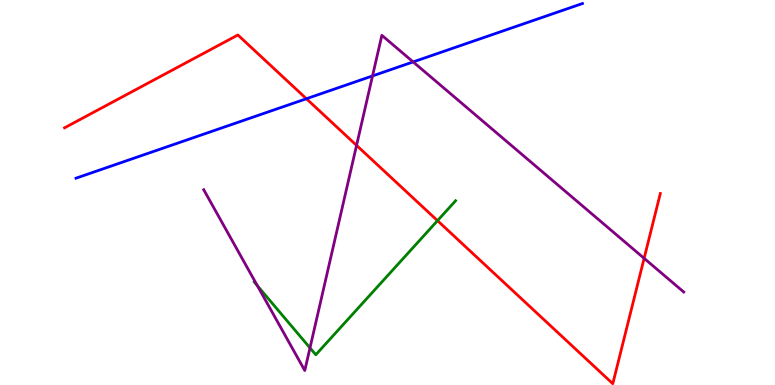[{'lines': ['blue', 'red'], 'intersections': [{'x': 3.95, 'y': 7.44}]}, {'lines': ['green', 'red'], 'intersections': [{'x': 5.65, 'y': 4.27}]}, {'lines': ['purple', 'red'], 'intersections': [{'x': 4.6, 'y': 6.22}, {'x': 8.31, 'y': 3.29}]}, {'lines': ['blue', 'green'], 'intersections': []}, {'lines': ['blue', 'purple'], 'intersections': [{'x': 4.81, 'y': 8.03}, {'x': 5.33, 'y': 8.39}]}, {'lines': ['green', 'purple'], 'intersections': [{'x': 3.32, 'y': 2.58}, {'x': 4.0, 'y': 0.964}]}]